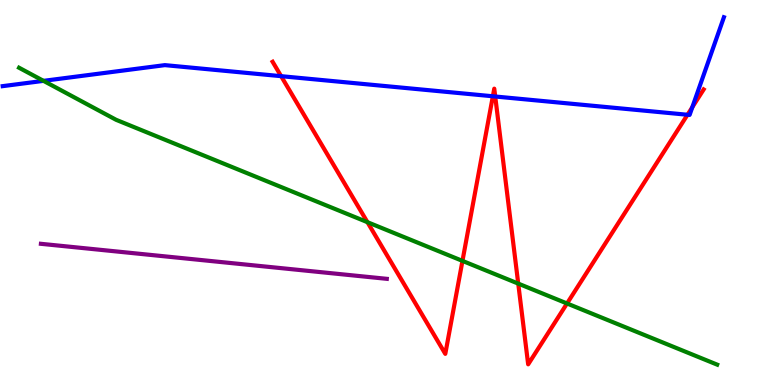[{'lines': ['blue', 'red'], 'intersections': [{'x': 3.63, 'y': 8.02}, {'x': 6.36, 'y': 7.5}, {'x': 6.39, 'y': 7.49}, {'x': 8.87, 'y': 7.02}, {'x': 8.93, 'y': 7.22}]}, {'lines': ['green', 'red'], 'intersections': [{'x': 4.74, 'y': 4.23}, {'x': 5.97, 'y': 3.22}, {'x': 6.69, 'y': 2.63}, {'x': 7.32, 'y': 2.12}]}, {'lines': ['purple', 'red'], 'intersections': []}, {'lines': ['blue', 'green'], 'intersections': [{'x': 0.561, 'y': 7.9}]}, {'lines': ['blue', 'purple'], 'intersections': []}, {'lines': ['green', 'purple'], 'intersections': []}]